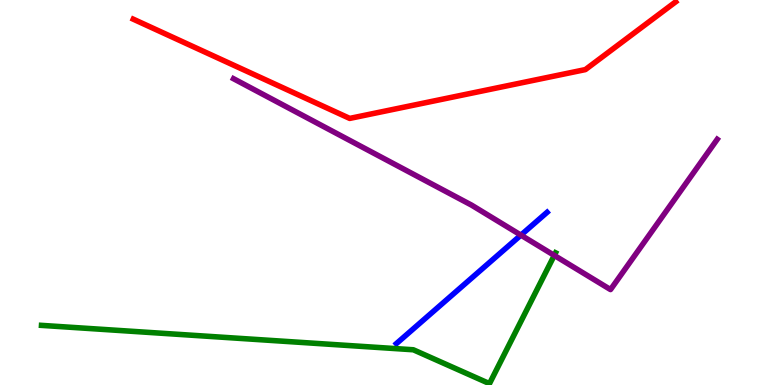[{'lines': ['blue', 'red'], 'intersections': []}, {'lines': ['green', 'red'], 'intersections': []}, {'lines': ['purple', 'red'], 'intersections': []}, {'lines': ['blue', 'green'], 'intersections': []}, {'lines': ['blue', 'purple'], 'intersections': [{'x': 6.72, 'y': 3.89}]}, {'lines': ['green', 'purple'], 'intersections': [{'x': 7.15, 'y': 3.37}]}]